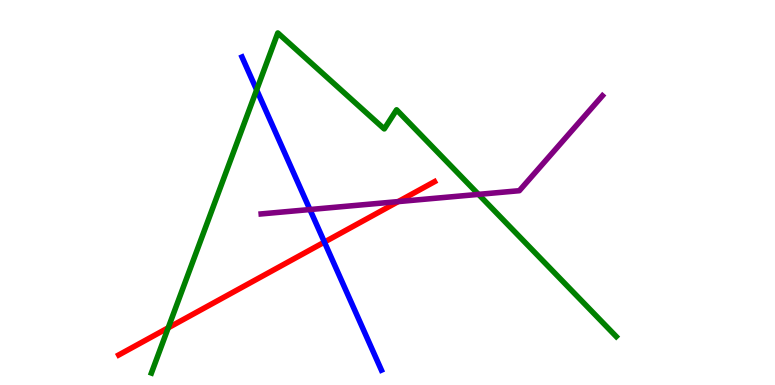[{'lines': ['blue', 'red'], 'intersections': [{'x': 4.19, 'y': 3.71}]}, {'lines': ['green', 'red'], 'intersections': [{'x': 2.17, 'y': 1.49}]}, {'lines': ['purple', 'red'], 'intersections': [{'x': 5.14, 'y': 4.76}]}, {'lines': ['blue', 'green'], 'intersections': [{'x': 3.31, 'y': 7.67}]}, {'lines': ['blue', 'purple'], 'intersections': [{'x': 4.0, 'y': 4.56}]}, {'lines': ['green', 'purple'], 'intersections': [{'x': 6.17, 'y': 4.95}]}]